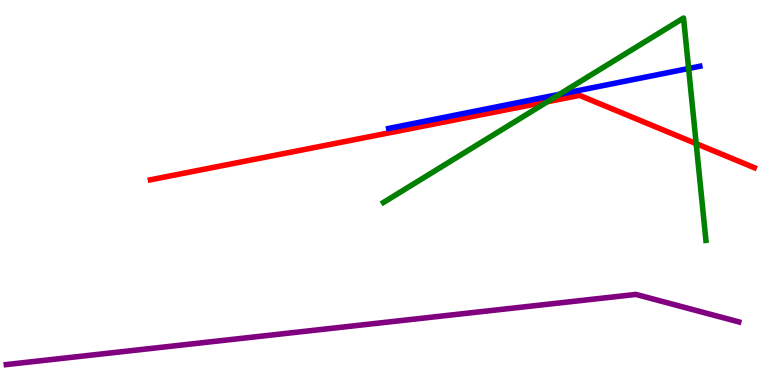[{'lines': ['blue', 'red'], 'intersections': []}, {'lines': ['green', 'red'], 'intersections': [{'x': 7.06, 'y': 7.36}, {'x': 8.98, 'y': 6.27}]}, {'lines': ['purple', 'red'], 'intersections': []}, {'lines': ['blue', 'green'], 'intersections': [{'x': 7.22, 'y': 7.55}, {'x': 8.89, 'y': 8.22}]}, {'lines': ['blue', 'purple'], 'intersections': []}, {'lines': ['green', 'purple'], 'intersections': []}]